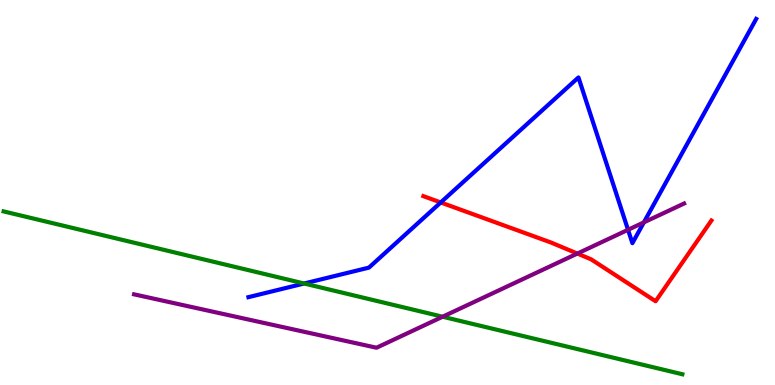[{'lines': ['blue', 'red'], 'intersections': [{'x': 5.69, 'y': 4.74}]}, {'lines': ['green', 'red'], 'intersections': []}, {'lines': ['purple', 'red'], 'intersections': [{'x': 7.45, 'y': 3.41}]}, {'lines': ['blue', 'green'], 'intersections': [{'x': 3.92, 'y': 2.64}]}, {'lines': ['blue', 'purple'], 'intersections': [{'x': 8.1, 'y': 4.03}, {'x': 8.31, 'y': 4.22}]}, {'lines': ['green', 'purple'], 'intersections': [{'x': 5.71, 'y': 1.77}]}]